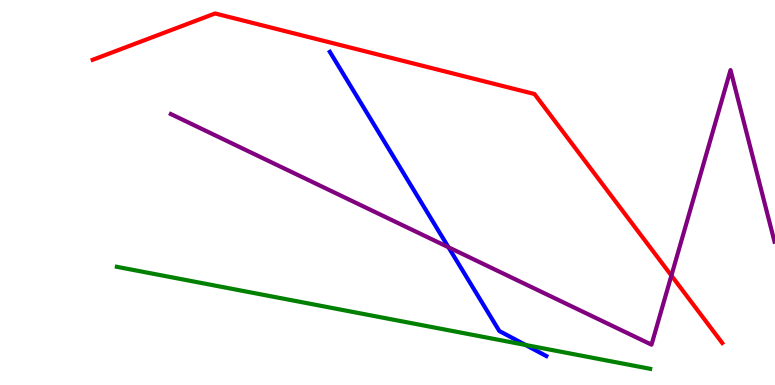[{'lines': ['blue', 'red'], 'intersections': []}, {'lines': ['green', 'red'], 'intersections': []}, {'lines': ['purple', 'red'], 'intersections': [{'x': 8.66, 'y': 2.84}]}, {'lines': ['blue', 'green'], 'intersections': [{'x': 6.78, 'y': 1.04}]}, {'lines': ['blue', 'purple'], 'intersections': [{'x': 5.79, 'y': 3.58}]}, {'lines': ['green', 'purple'], 'intersections': []}]